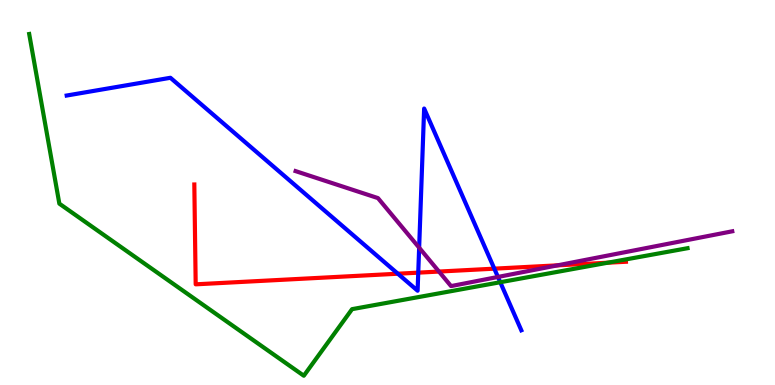[{'lines': ['blue', 'red'], 'intersections': [{'x': 5.13, 'y': 2.89}, {'x': 5.4, 'y': 2.92}, {'x': 6.38, 'y': 3.02}]}, {'lines': ['green', 'red'], 'intersections': [{'x': 7.84, 'y': 3.18}]}, {'lines': ['purple', 'red'], 'intersections': [{'x': 5.66, 'y': 2.95}, {'x': 7.19, 'y': 3.11}]}, {'lines': ['blue', 'green'], 'intersections': [{'x': 6.45, 'y': 2.67}]}, {'lines': ['blue', 'purple'], 'intersections': [{'x': 5.41, 'y': 3.57}, {'x': 6.43, 'y': 2.81}]}, {'lines': ['green', 'purple'], 'intersections': []}]